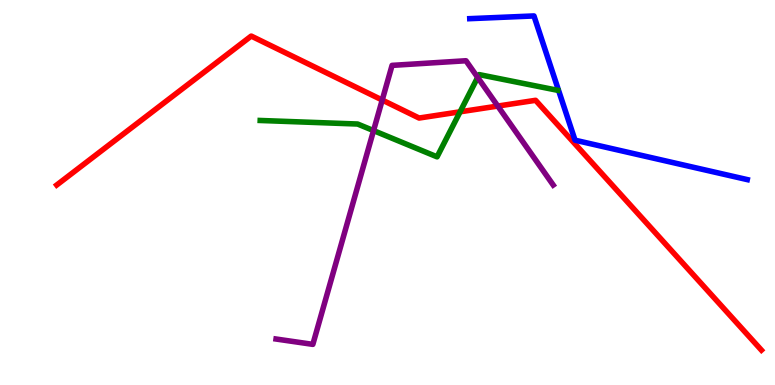[{'lines': ['blue', 'red'], 'intersections': []}, {'lines': ['green', 'red'], 'intersections': [{'x': 5.94, 'y': 7.1}]}, {'lines': ['purple', 'red'], 'intersections': [{'x': 4.93, 'y': 7.4}, {'x': 6.42, 'y': 7.25}]}, {'lines': ['blue', 'green'], 'intersections': []}, {'lines': ['blue', 'purple'], 'intersections': []}, {'lines': ['green', 'purple'], 'intersections': [{'x': 4.82, 'y': 6.61}, {'x': 6.16, 'y': 7.99}]}]